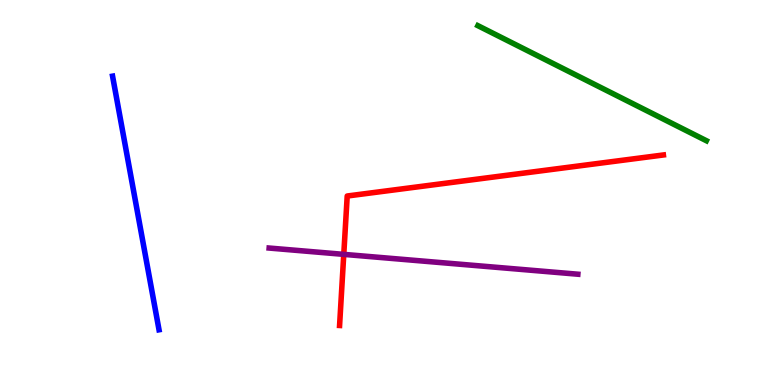[{'lines': ['blue', 'red'], 'intersections': []}, {'lines': ['green', 'red'], 'intersections': []}, {'lines': ['purple', 'red'], 'intersections': [{'x': 4.44, 'y': 3.39}]}, {'lines': ['blue', 'green'], 'intersections': []}, {'lines': ['blue', 'purple'], 'intersections': []}, {'lines': ['green', 'purple'], 'intersections': []}]